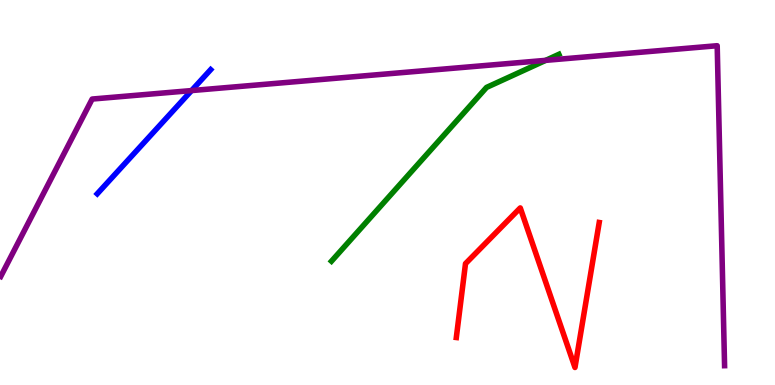[{'lines': ['blue', 'red'], 'intersections': []}, {'lines': ['green', 'red'], 'intersections': []}, {'lines': ['purple', 'red'], 'intersections': []}, {'lines': ['blue', 'green'], 'intersections': []}, {'lines': ['blue', 'purple'], 'intersections': [{'x': 2.47, 'y': 7.65}]}, {'lines': ['green', 'purple'], 'intersections': [{'x': 7.04, 'y': 8.43}]}]